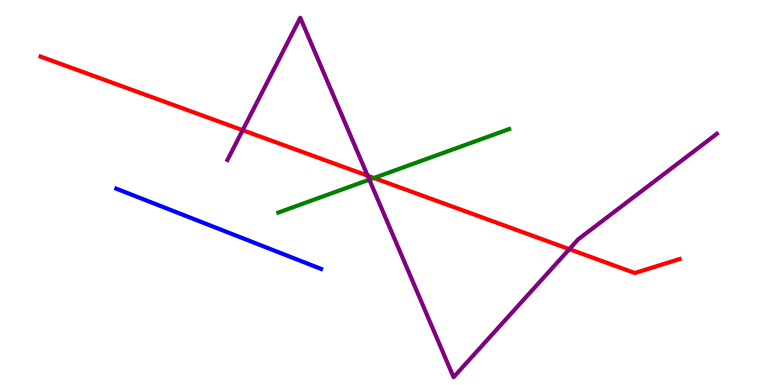[{'lines': ['blue', 'red'], 'intersections': []}, {'lines': ['green', 'red'], 'intersections': [{'x': 4.82, 'y': 5.38}]}, {'lines': ['purple', 'red'], 'intersections': [{'x': 3.13, 'y': 6.62}, {'x': 4.74, 'y': 5.44}, {'x': 7.35, 'y': 3.53}]}, {'lines': ['blue', 'green'], 'intersections': []}, {'lines': ['blue', 'purple'], 'intersections': []}, {'lines': ['green', 'purple'], 'intersections': [{'x': 4.77, 'y': 5.33}]}]